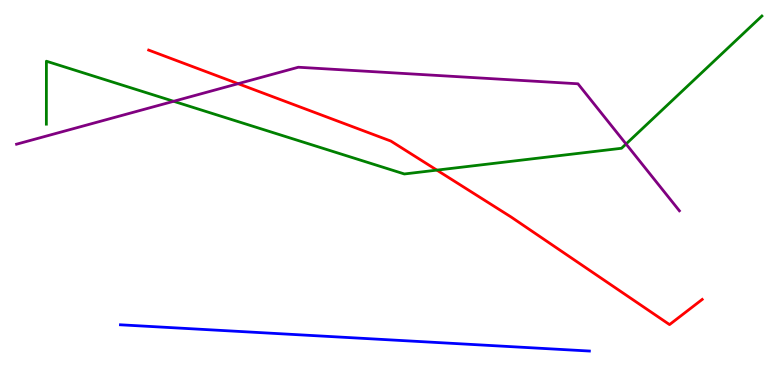[{'lines': ['blue', 'red'], 'intersections': []}, {'lines': ['green', 'red'], 'intersections': [{'x': 5.64, 'y': 5.58}]}, {'lines': ['purple', 'red'], 'intersections': [{'x': 3.07, 'y': 7.83}]}, {'lines': ['blue', 'green'], 'intersections': []}, {'lines': ['blue', 'purple'], 'intersections': []}, {'lines': ['green', 'purple'], 'intersections': [{'x': 2.24, 'y': 7.37}, {'x': 8.08, 'y': 6.26}]}]